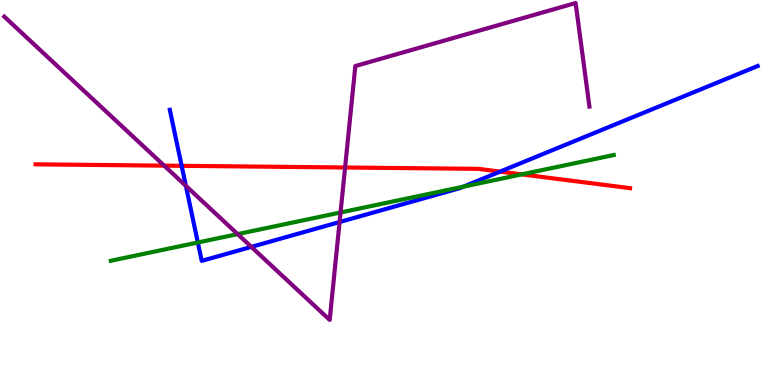[{'lines': ['blue', 'red'], 'intersections': [{'x': 2.34, 'y': 5.69}, {'x': 6.45, 'y': 5.54}]}, {'lines': ['green', 'red'], 'intersections': [{'x': 6.73, 'y': 5.47}]}, {'lines': ['purple', 'red'], 'intersections': [{'x': 2.12, 'y': 5.7}, {'x': 4.45, 'y': 5.65}]}, {'lines': ['blue', 'green'], 'intersections': [{'x': 2.55, 'y': 3.7}, {'x': 5.98, 'y': 5.15}]}, {'lines': ['blue', 'purple'], 'intersections': [{'x': 2.4, 'y': 5.17}, {'x': 3.24, 'y': 3.59}, {'x': 4.38, 'y': 4.23}]}, {'lines': ['green', 'purple'], 'intersections': [{'x': 3.07, 'y': 3.92}, {'x': 4.39, 'y': 4.48}]}]